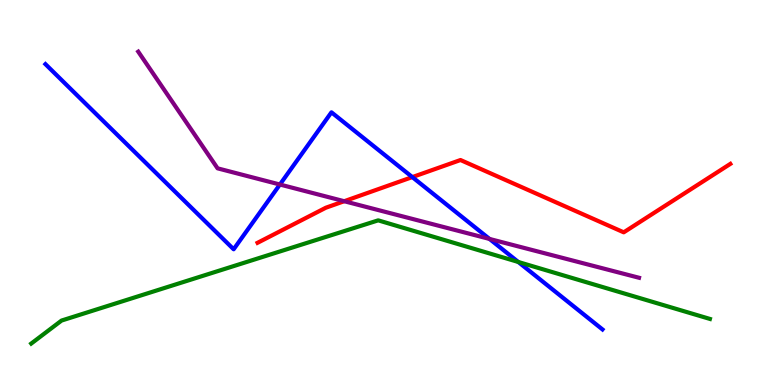[{'lines': ['blue', 'red'], 'intersections': [{'x': 5.32, 'y': 5.4}]}, {'lines': ['green', 'red'], 'intersections': []}, {'lines': ['purple', 'red'], 'intersections': [{'x': 4.44, 'y': 4.77}]}, {'lines': ['blue', 'green'], 'intersections': [{'x': 6.69, 'y': 3.2}]}, {'lines': ['blue', 'purple'], 'intersections': [{'x': 3.61, 'y': 5.21}, {'x': 6.32, 'y': 3.79}]}, {'lines': ['green', 'purple'], 'intersections': []}]